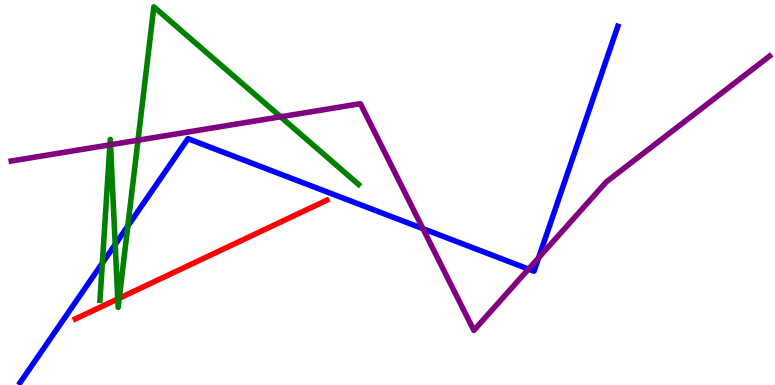[{'lines': ['blue', 'red'], 'intersections': []}, {'lines': ['green', 'red'], 'intersections': [{'x': 1.52, 'y': 2.24}, {'x': 1.54, 'y': 2.25}]}, {'lines': ['purple', 'red'], 'intersections': []}, {'lines': ['blue', 'green'], 'intersections': [{'x': 1.32, 'y': 3.17}, {'x': 1.49, 'y': 3.65}, {'x': 1.65, 'y': 4.13}]}, {'lines': ['blue', 'purple'], 'intersections': [{'x': 5.46, 'y': 4.06}, {'x': 6.82, 'y': 3.01}, {'x': 6.95, 'y': 3.3}]}, {'lines': ['green', 'purple'], 'intersections': [{'x': 1.42, 'y': 6.24}, {'x': 1.43, 'y': 6.24}, {'x': 1.78, 'y': 6.36}, {'x': 3.62, 'y': 6.97}]}]